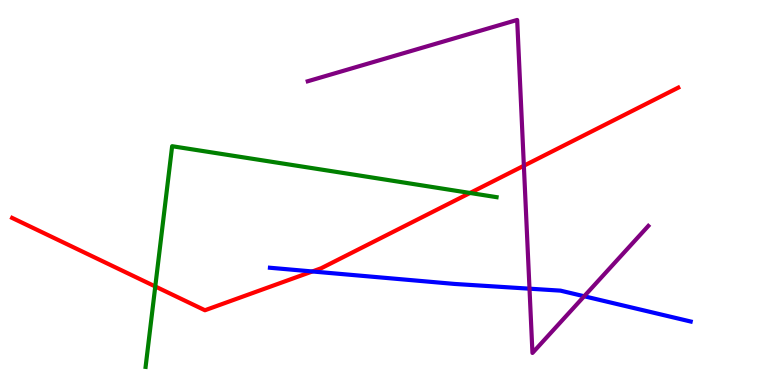[{'lines': ['blue', 'red'], 'intersections': [{'x': 4.03, 'y': 2.95}]}, {'lines': ['green', 'red'], 'intersections': [{'x': 2.0, 'y': 2.56}, {'x': 6.06, 'y': 4.99}]}, {'lines': ['purple', 'red'], 'intersections': [{'x': 6.76, 'y': 5.7}]}, {'lines': ['blue', 'green'], 'intersections': []}, {'lines': ['blue', 'purple'], 'intersections': [{'x': 6.83, 'y': 2.5}, {'x': 7.54, 'y': 2.3}]}, {'lines': ['green', 'purple'], 'intersections': []}]